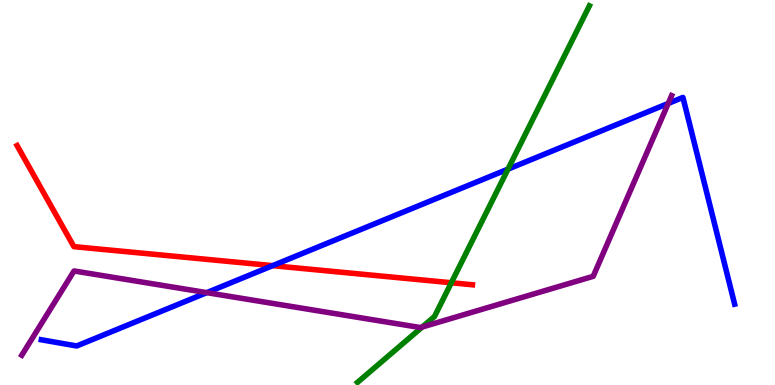[{'lines': ['blue', 'red'], 'intersections': [{'x': 3.52, 'y': 3.1}]}, {'lines': ['green', 'red'], 'intersections': [{'x': 5.82, 'y': 2.66}]}, {'lines': ['purple', 'red'], 'intersections': []}, {'lines': ['blue', 'green'], 'intersections': [{'x': 6.55, 'y': 5.61}]}, {'lines': ['blue', 'purple'], 'intersections': [{'x': 2.67, 'y': 2.4}, {'x': 8.62, 'y': 7.31}]}, {'lines': ['green', 'purple'], 'intersections': [{'x': 5.45, 'y': 1.51}]}]